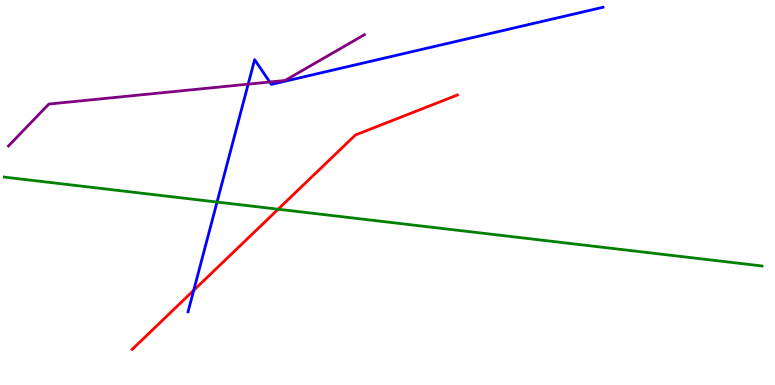[{'lines': ['blue', 'red'], 'intersections': [{'x': 2.5, 'y': 2.46}]}, {'lines': ['green', 'red'], 'intersections': [{'x': 3.59, 'y': 4.57}]}, {'lines': ['purple', 'red'], 'intersections': []}, {'lines': ['blue', 'green'], 'intersections': [{'x': 2.8, 'y': 4.75}]}, {'lines': ['blue', 'purple'], 'intersections': [{'x': 3.2, 'y': 7.81}, {'x': 3.48, 'y': 7.87}]}, {'lines': ['green', 'purple'], 'intersections': []}]